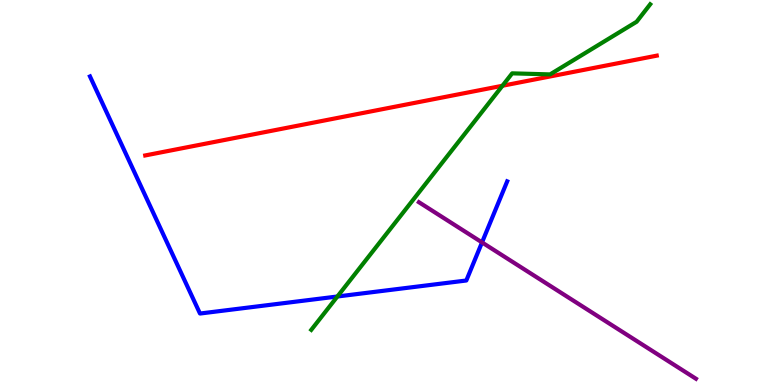[{'lines': ['blue', 'red'], 'intersections': []}, {'lines': ['green', 'red'], 'intersections': [{'x': 6.48, 'y': 7.77}]}, {'lines': ['purple', 'red'], 'intersections': []}, {'lines': ['blue', 'green'], 'intersections': [{'x': 4.35, 'y': 2.3}]}, {'lines': ['blue', 'purple'], 'intersections': [{'x': 6.22, 'y': 3.7}]}, {'lines': ['green', 'purple'], 'intersections': []}]